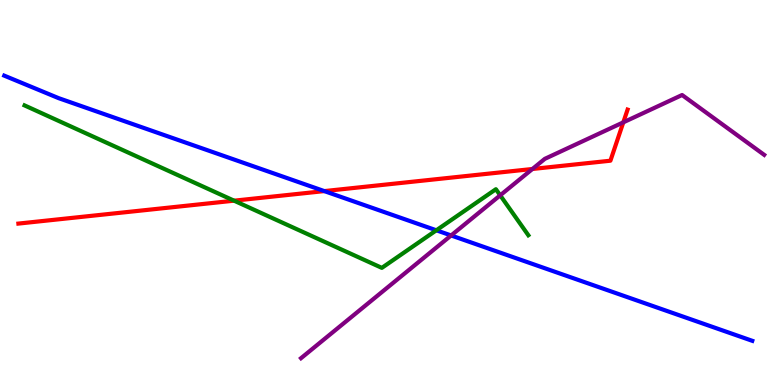[{'lines': ['blue', 'red'], 'intersections': [{'x': 4.18, 'y': 5.04}]}, {'lines': ['green', 'red'], 'intersections': [{'x': 3.02, 'y': 4.79}]}, {'lines': ['purple', 'red'], 'intersections': [{'x': 6.87, 'y': 5.61}, {'x': 8.04, 'y': 6.82}]}, {'lines': ['blue', 'green'], 'intersections': [{'x': 5.63, 'y': 4.02}]}, {'lines': ['blue', 'purple'], 'intersections': [{'x': 5.82, 'y': 3.88}]}, {'lines': ['green', 'purple'], 'intersections': [{'x': 6.45, 'y': 4.93}]}]